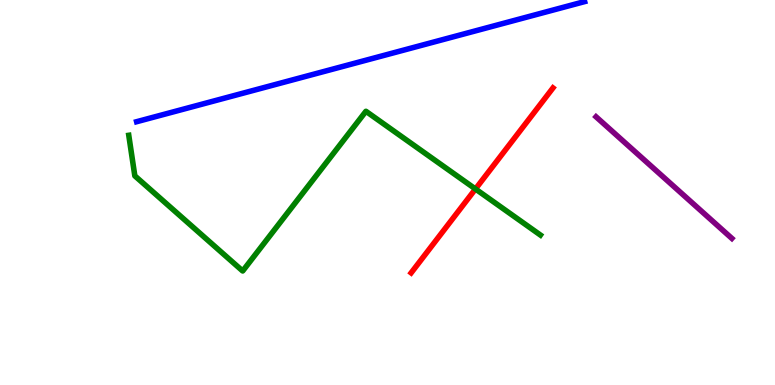[{'lines': ['blue', 'red'], 'intersections': []}, {'lines': ['green', 'red'], 'intersections': [{'x': 6.14, 'y': 5.09}]}, {'lines': ['purple', 'red'], 'intersections': []}, {'lines': ['blue', 'green'], 'intersections': []}, {'lines': ['blue', 'purple'], 'intersections': []}, {'lines': ['green', 'purple'], 'intersections': []}]